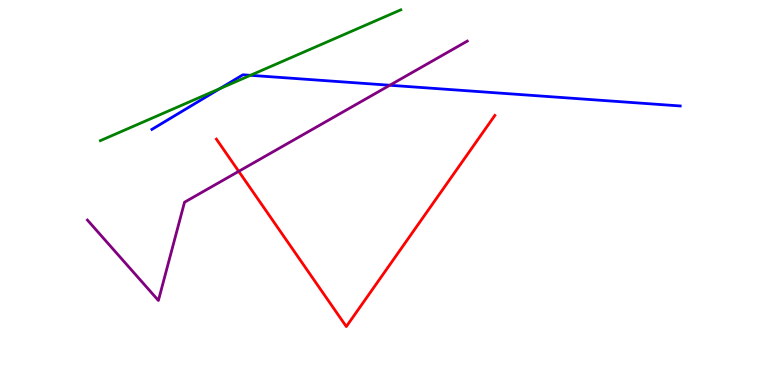[{'lines': ['blue', 'red'], 'intersections': []}, {'lines': ['green', 'red'], 'intersections': []}, {'lines': ['purple', 'red'], 'intersections': [{'x': 3.08, 'y': 5.55}]}, {'lines': ['blue', 'green'], 'intersections': [{'x': 2.84, 'y': 7.7}, {'x': 3.23, 'y': 8.04}]}, {'lines': ['blue', 'purple'], 'intersections': [{'x': 5.03, 'y': 7.79}]}, {'lines': ['green', 'purple'], 'intersections': []}]